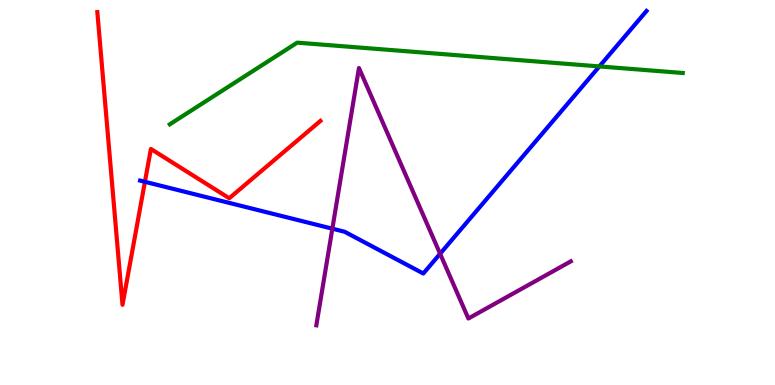[{'lines': ['blue', 'red'], 'intersections': [{'x': 1.87, 'y': 5.28}]}, {'lines': ['green', 'red'], 'intersections': []}, {'lines': ['purple', 'red'], 'intersections': []}, {'lines': ['blue', 'green'], 'intersections': [{'x': 7.73, 'y': 8.27}]}, {'lines': ['blue', 'purple'], 'intersections': [{'x': 4.29, 'y': 4.06}, {'x': 5.68, 'y': 3.41}]}, {'lines': ['green', 'purple'], 'intersections': []}]